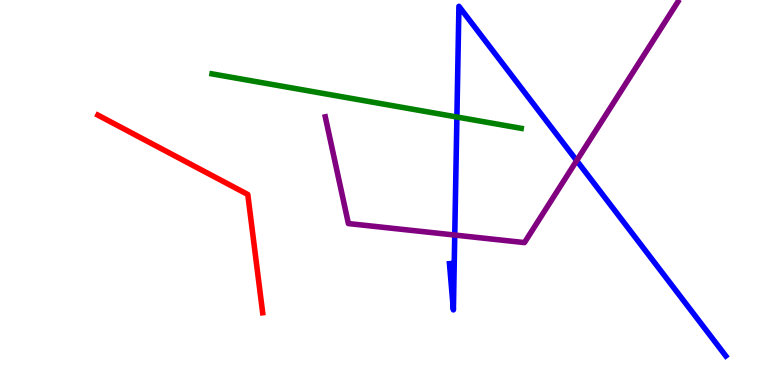[{'lines': ['blue', 'red'], 'intersections': []}, {'lines': ['green', 'red'], 'intersections': []}, {'lines': ['purple', 'red'], 'intersections': []}, {'lines': ['blue', 'green'], 'intersections': [{'x': 5.9, 'y': 6.96}]}, {'lines': ['blue', 'purple'], 'intersections': [{'x': 5.87, 'y': 3.89}, {'x': 7.44, 'y': 5.83}]}, {'lines': ['green', 'purple'], 'intersections': []}]